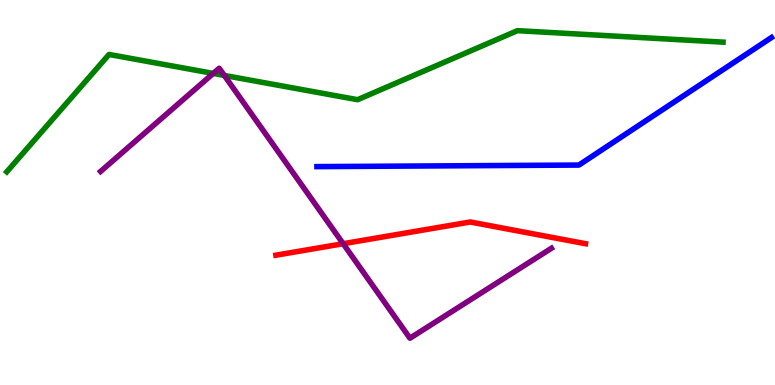[{'lines': ['blue', 'red'], 'intersections': []}, {'lines': ['green', 'red'], 'intersections': []}, {'lines': ['purple', 'red'], 'intersections': [{'x': 4.43, 'y': 3.67}]}, {'lines': ['blue', 'green'], 'intersections': []}, {'lines': ['blue', 'purple'], 'intersections': []}, {'lines': ['green', 'purple'], 'intersections': [{'x': 2.75, 'y': 8.09}, {'x': 2.89, 'y': 8.04}]}]